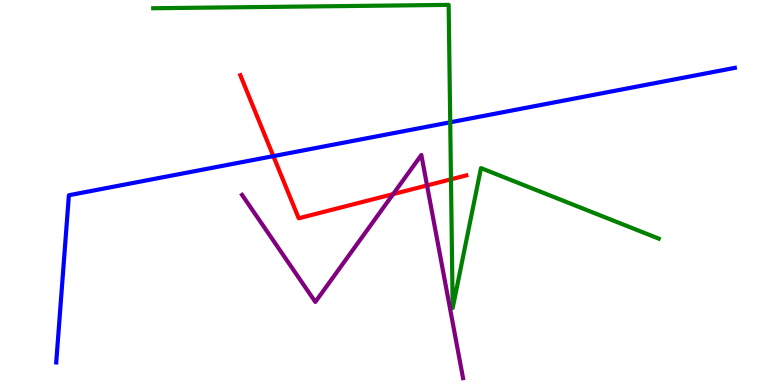[{'lines': ['blue', 'red'], 'intersections': [{'x': 3.53, 'y': 5.94}]}, {'lines': ['green', 'red'], 'intersections': [{'x': 5.82, 'y': 5.34}]}, {'lines': ['purple', 'red'], 'intersections': [{'x': 5.07, 'y': 4.96}, {'x': 5.51, 'y': 5.18}]}, {'lines': ['blue', 'green'], 'intersections': [{'x': 5.81, 'y': 6.82}]}, {'lines': ['blue', 'purple'], 'intersections': []}, {'lines': ['green', 'purple'], 'intersections': []}]